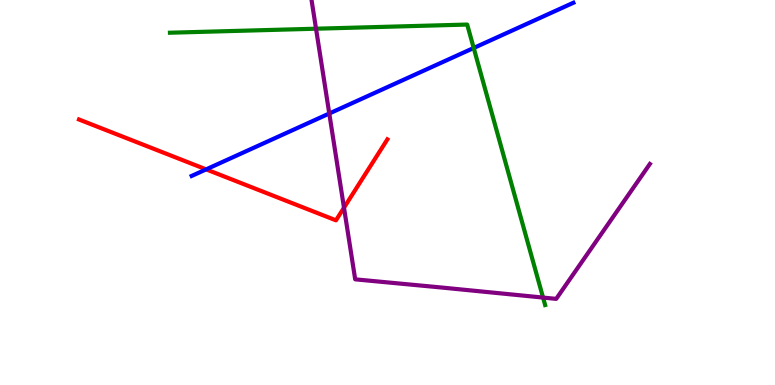[{'lines': ['blue', 'red'], 'intersections': [{'x': 2.66, 'y': 5.6}]}, {'lines': ['green', 'red'], 'intersections': []}, {'lines': ['purple', 'red'], 'intersections': [{'x': 4.44, 'y': 4.61}]}, {'lines': ['blue', 'green'], 'intersections': [{'x': 6.11, 'y': 8.75}]}, {'lines': ['blue', 'purple'], 'intersections': [{'x': 4.25, 'y': 7.05}]}, {'lines': ['green', 'purple'], 'intersections': [{'x': 4.08, 'y': 9.25}, {'x': 7.01, 'y': 2.27}]}]